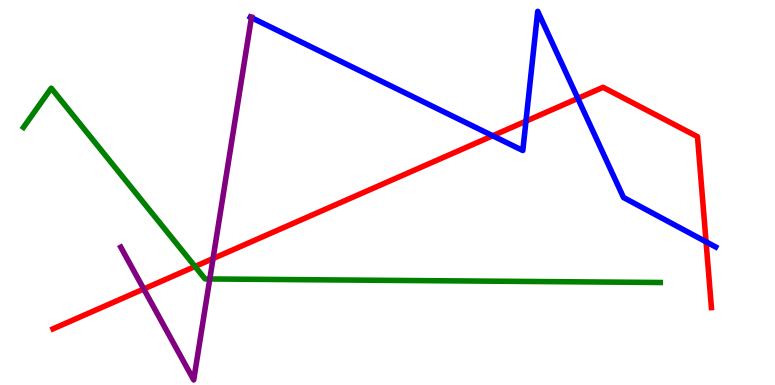[{'lines': ['blue', 'red'], 'intersections': [{'x': 6.36, 'y': 6.47}, {'x': 6.79, 'y': 6.85}, {'x': 7.46, 'y': 7.44}, {'x': 9.11, 'y': 3.72}]}, {'lines': ['green', 'red'], 'intersections': [{'x': 2.52, 'y': 3.08}]}, {'lines': ['purple', 'red'], 'intersections': [{'x': 1.85, 'y': 2.49}, {'x': 2.75, 'y': 3.28}]}, {'lines': ['blue', 'green'], 'intersections': []}, {'lines': ['blue', 'purple'], 'intersections': [{'x': 3.24, 'y': 9.54}]}, {'lines': ['green', 'purple'], 'intersections': [{'x': 2.71, 'y': 2.75}]}]